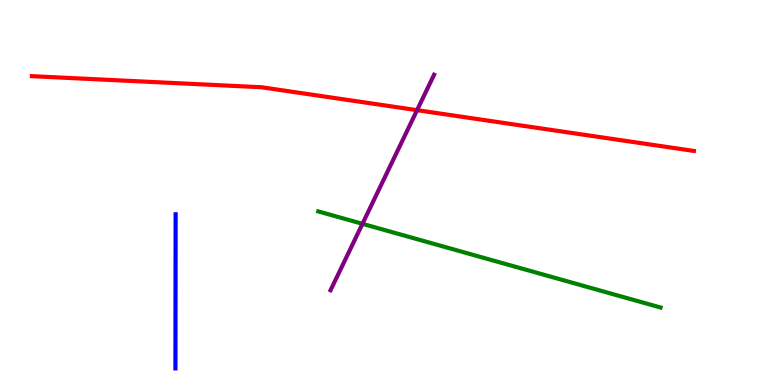[{'lines': ['blue', 'red'], 'intersections': []}, {'lines': ['green', 'red'], 'intersections': []}, {'lines': ['purple', 'red'], 'intersections': [{'x': 5.38, 'y': 7.14}]}, {'lines': ['blue', 'green'], 'intersections': []}, {'lines': ['blue', 'purple'], 'intersections': []}, {'lines': ['green', 'purple'], 'intersections': [{'x': 4.68, 'y': 4.19}]}]